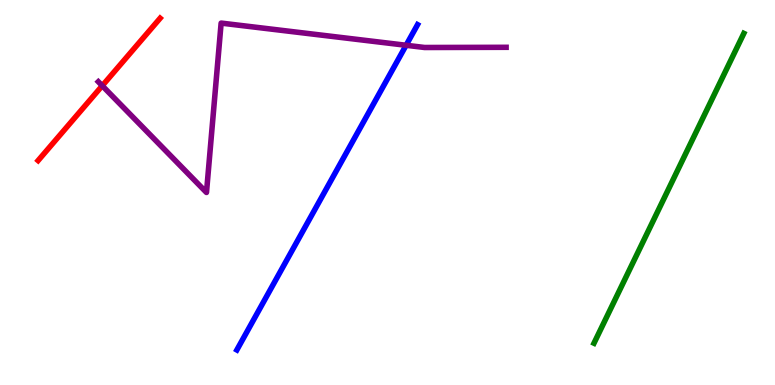[{'lines': ['blue', 'red'], 'intersections': []}, {'lines': ['green', 'red'], 'intersections': []}, {'lines': ['purple', 'red'], 'intersections': [{'x': 1.32, 'y': 7.77}]}, {'lines': ['blue', 'green'], 'intersections': []}, {'lines': ['blue', 'purple'], 'intersections': [{'x': 5.24, 'y': 8.82}]}, {'lines': ['green', 'purple'], 'intersections': []}]